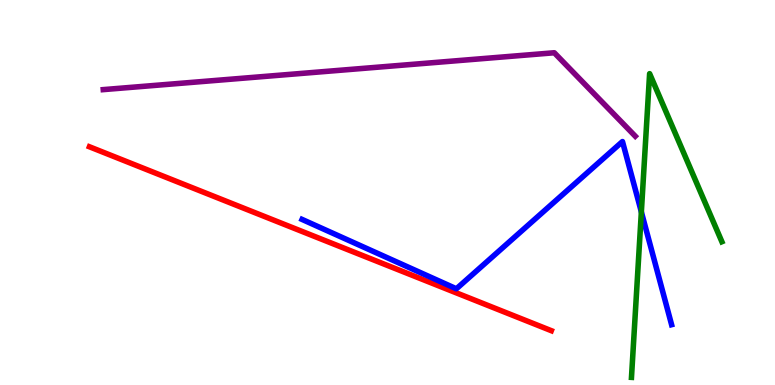[{'lines': ['blue', 'red'], 'intersections': []}, {'lines': ['green', 'red'], 'intersections': []}, {'lines': ['purple', 'red'], 'intersections': []}, {'lines': ['blue', 'green'], 'intersections': [{'x': 8.28, 'y': 4.5}]}, {'lines': ['blue', 'purple'], 'intersections': []}, {'lines': ['green', 'purple'], 'intersections': []}]